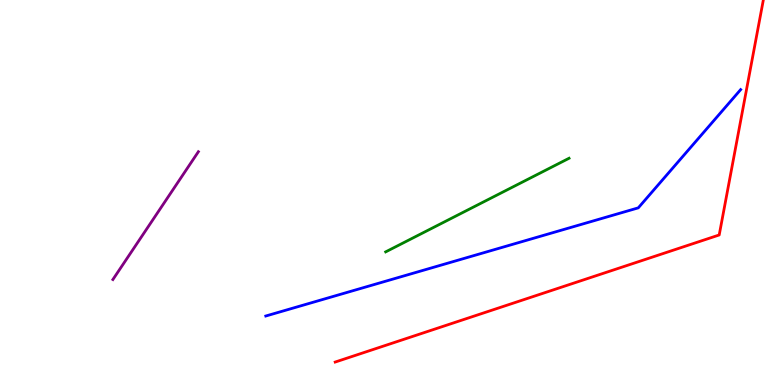[{'lines': ['blue', 'red'], 'intersections': []}, {'lines': ['green', 'red'], 'intersections': []}, {'lines': ['purple', 'red'], 'intersections': []}, {'lines': ['blue', 'green'], 'intersections': []}, {'lines': ['blue', 'purple'], 'intersections': []}, {'lines': ['green', 'purple'], 'intersections': []}]